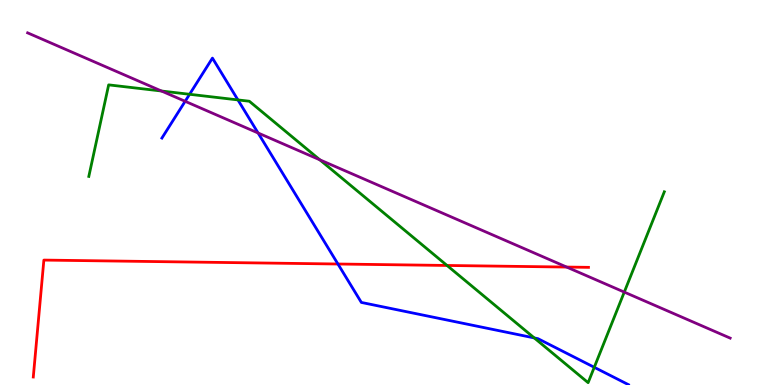[{'lines': ['blue', 'red'], 'intersections': [{'x': 4.36, 'y': 3.14}]}, {'lines': ['green', 'red'], 'intersections': [{'x': 5.77, 'y': 3.1}]}, {'lines': ['purple', 'red'], 'intersections': [{'x': 7.31, 'y': 3.06}]}, {'lines': ['blue', 'green'], 'intersections': [{'x': 2.45, 'y': 7.55}, {'x': 3.07, 'y': 7.4}, {'x': 6.89, 'y': 1.22}, {'x': 7.67, 'y': 0.46}]}, {'lines': ['blue', 'purple'], 'intersections': [{'x': 2.39, 'y': 7.37}, {'x': 3.33, 'y': 6.55}]}, {'lines': ['green', 'purple'], 'intersections': [{'x': 2.08, 'y': 7.64}, {'x': 4.13, 'y': 5.85}, {'x': 8.06, 'y': 2.41}]}]